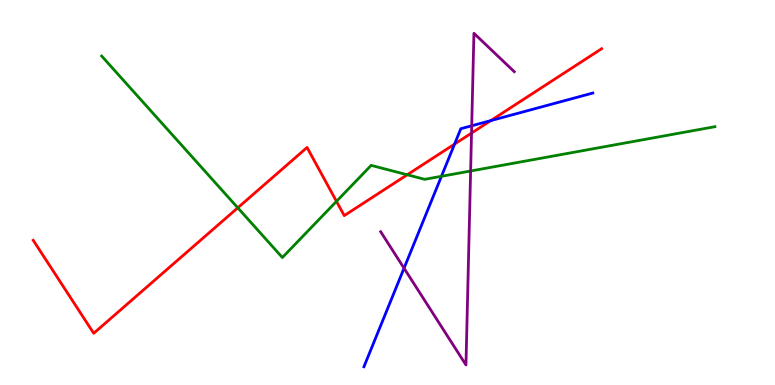[{'lines': ['blue', 'red'], 'intersections': [{'x': 5.87, 'y': 6.26}, {'x': 6.33, 'y': 6.87}]}, {'lines': ['green', 'red'], 'intersections': [{'x': 3.07, 'y': 4.6}, {'x': 4.34, 'y': 4.77}, {'x': 5.25, 'y': 5.46}]}, {'lines': ['purple', 'red'], 'intersections': [{'x': 6.08, 'y': 6.54}]}, {'lines': ['blue', 'green'], 'intersections': [{'x': 5.7, 'y': 5.42}]}, {'lines': ['blue', 'purple'], 'intersections': [{'x': 5.21, 'y': 3.03}, {'x': 6.09, 'y': 6.73}]}, {'lines': ['green', 'purple'], 'intersections': [{'x': 6.07, 'y': 5.56}]}]